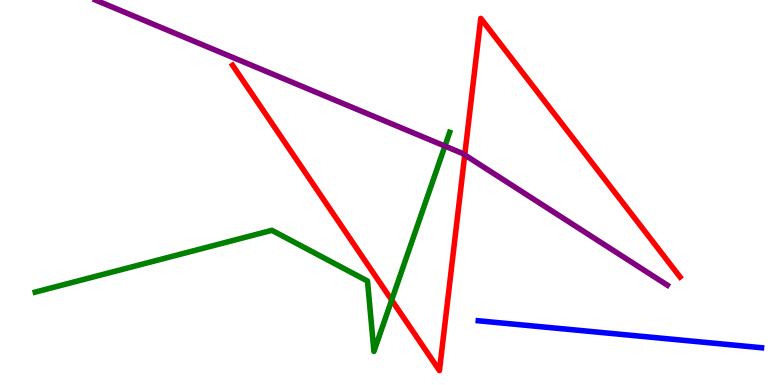[{'lines': ['blue', 'red'], 'intersections': []}, {'lines': ['green', 'red'], 'intersections': [{'x': 5.05, 'y': 2.21}]}, {'lines': ['purple', 'red'], 'intersections': [{'x': 6.0, 'y': 5.98}]}, {'lines': ['blue', 'green'], 'intersections': []}, {'lines': ['blue', 'purple'], 'intersections': []}, {'lines': ['green', 'purple'], 'intersections': [{'x': 5.74, 'y': 6.21}]}]